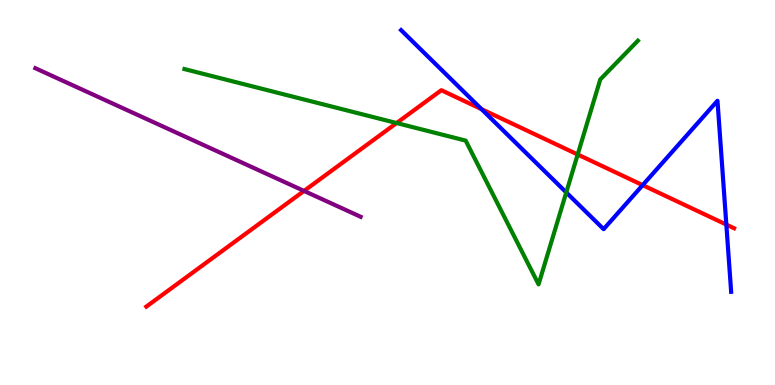[{'lines': ['blue', 'red'], 'intersections': [{'x': 6.21, 'y': 7.17}, {'x': 8.29, 'y': 5.19}, {'x': 9.37, 'y': 4.17}]}, {'lines': ['green', 'red'], 'intersections': [{'x': 5.12, 'y': 6.8}, {'x': 7.45, 'y': 5.99}]}, {'lines': ['purple', 'red'], 'intersections': [{'x': 3.92, 'y': 5.04}]}, {'lines': ['blue', 'green'], 'intersections': [{'x': 7.31, 'y': 5.0}]}, {'lines': ['blue', 'purple'], 'intersections': []}, {'lines': ['green', 'purple'], 'intersections': []}]